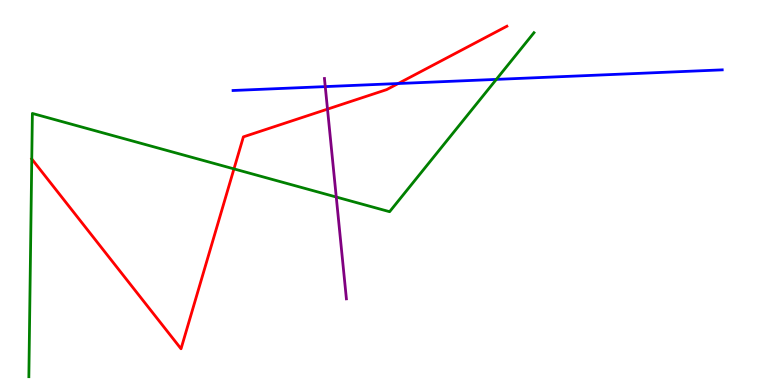[{'lines': ['blue', 'red'], 'intersections': [{'x': 5.14, 'y': 7.83}]}, {'lines': ['green', 'red'], 'intersections': [{'x': 0.41, 'y': 5.87}, {'x': 3.02, 'y': 5.61}]}, {'lines': ['purple', 'red'], 'intersections': [{'x': 4.23, 'y': 7.17}]}, {'lines': ['blue', 'green'], 'intersections': [{'x': 6.4, 'y': 7.94}]}, {'lines': ['blue', 'purple'], 'intersections': [{'x': 4.2, 'y': 7.75}]}, {'lines': ['green', 'purple'], 'intersections': [{'x': 4.34, 'y': 4.88}]}]